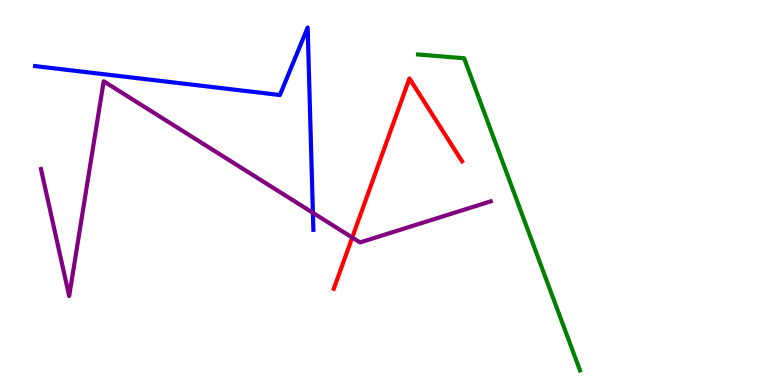[{'lines': ['blue', 'red'], 'intersections': []}, {'lines': ['green', 'red'], 'intersections': []}, {'lines': ['purple', 'red'], 'intersections': [{'x': 4.55, 'y': 3.83}]}, {'lines': ['blue', 'green'], 'intersections': []}, {'lines': ['blue', 'purple'], 'intersections': [{'x': 4.04, 'y': 4.47}]}, {'lines': ['green', 'purple'], 'intersections': []}]